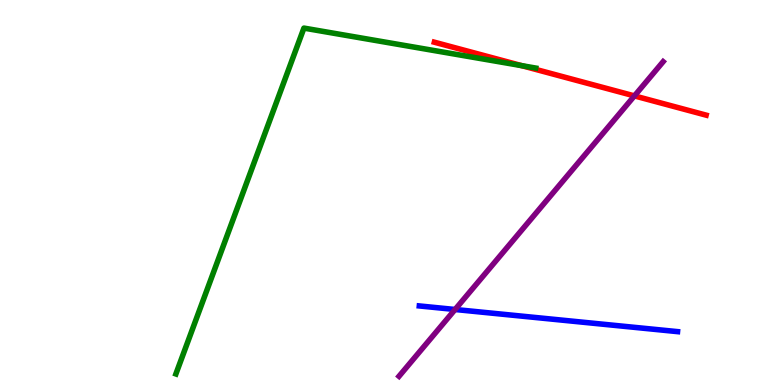[{'lines': ['blue', 'red'], 'intersections': []}, {'lines': ['green', 'red'], 'intersections': [{'x': 6.73, 'y': 8.29}]}, {'lines': ['purple', 'red'], 'intersections': [{'x': 8.19, 'y': 7.51}]}, {'lines': ['blue', 'green'], 'intersections': []}, {'lines': ['blue', 'purple'], 'intersections': [{'x': 5.87, 'y': 1.96}]}, {'lines': ['green', 'purple'], 'intersections': []}]